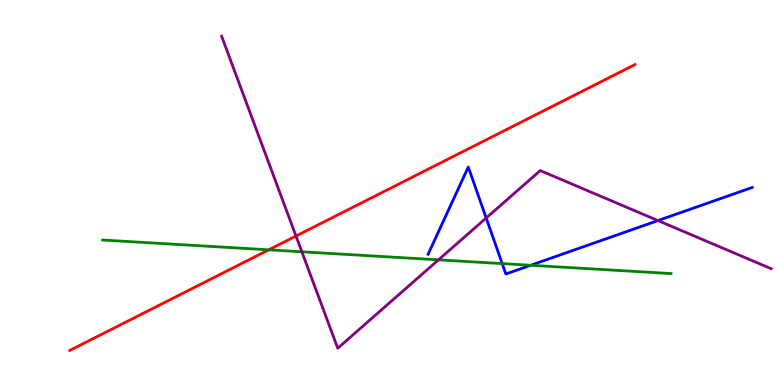[{'lines': ['blue', 'red'], 'intersections': []}, {'lines': ['green', 'red'], 'intersections': [{'x': 3.47, 'y': 3.51}]}, {'lines': ['purple', 'red'], 'intersections': [{'x': 3.82, 'y': 3.87}]}, {'lines': ['blue', 'green'], 'intersections': [{'x': 6.48, 'y': 3.15}, {'x': 6.85, 'y': 3.11}]}, {'lines': ['blue', 'purple'], 'intersections': [{'x': 6.27, 'y': 4.34}, {'x': 8.49, 'y': 4.27}]}, {'lines': ['green', 'purple'], 'intersections': [{'x': 3.89, 'y': 3.46}, {'x': 5.66, 'y': 3.25}]}]